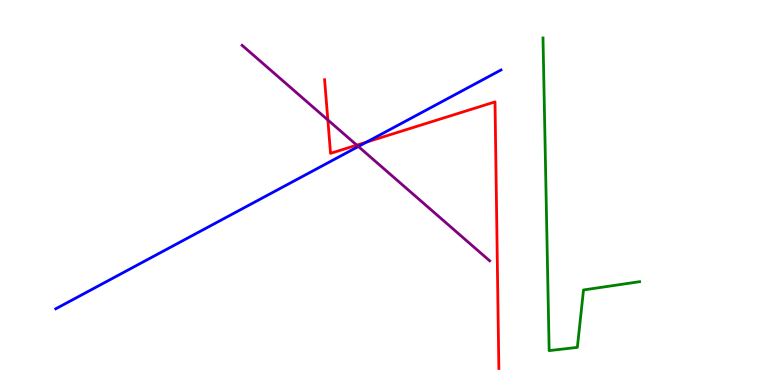[{'lines': ['blue', 'red'], 'intersections': [{'x': 4.73, 'y': 6.31}]}, {'lines': ['green', 'red'], 'intersections': []}, {'lines': ['purple', 'red'], 'intersections': [{'x': 4.23, 'y': 6.88}, {'x': 4.6, 'y': 6.23}]}, {'lines': ['blue', 'green'], 'intersections': []}, {'lines': ['blue', 'purple'], 'intersections': [{'x': 4.62, 'y': 6.19}]}, {'lines': ['green', 'purple'], 'intersections': []}]